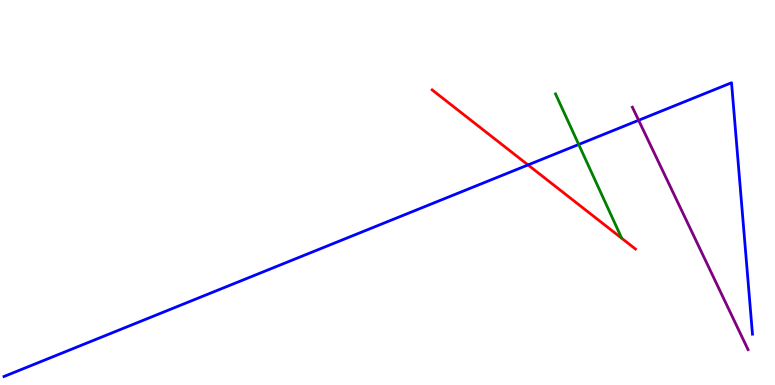[{'lines': ['blue', 'red'], 'intersections': [{'x': 6.81, 'y': 5.72}]}, {'lines': ['green', 'red'], 'intersections': []}, {'lines': ['purple', 'red'], 'intersections': []}, {'lines': ['blue', 'green'], 'intersections': [{'x': 7.47, 'y': 6.25}]}, {'lines': ['blue', 'purple'], 'intersections': [{'x': 8.24, 'y': 6.88}]}, {'lines': ['green', 'purple'], 'intersections': []}]